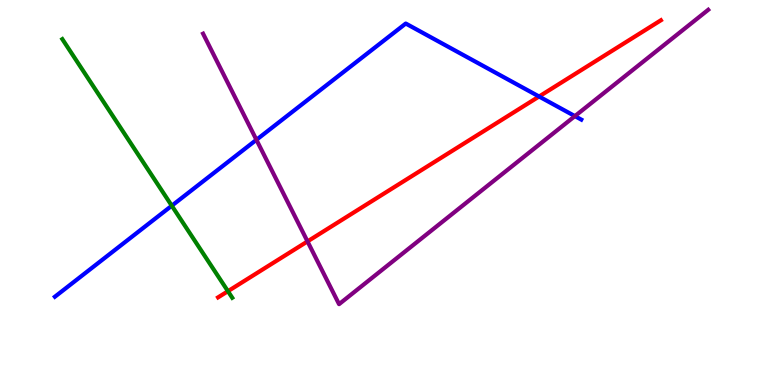[{'lines': ['blue', 'red'], 'intersections': [{'x': 6.96, 'y': 7.49}]}, {'lines': ['green', 'red'], 'intersections': [{'x': 2.94, 'y': 2.44}]}, {'lines': ['purple', 'red'], 'intersections': [{'x': 3.97, 'y': 3.73}]}, {'lines': ['blue', 'green'], 'intersections': [{'x': 2.22, 'y': 4.66}]}, {'lines': ['blue', 'purple'], 'intersections': [{'x': 3.31, 'y': 6.37}, {'x': 7.42, 'y': 6.98}]}, {'lines': ['green', 'purple'], 'intersections': []}]